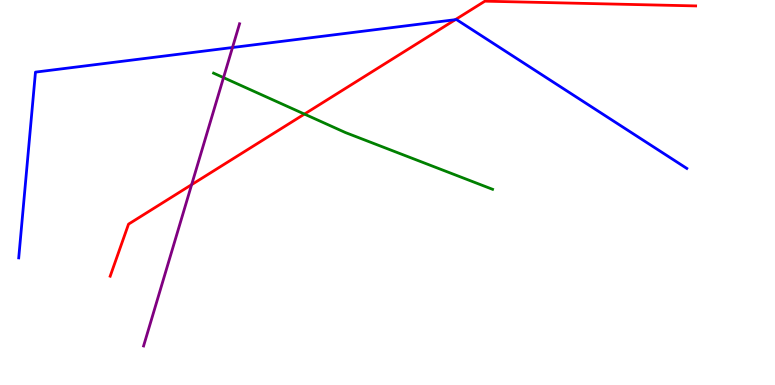[{'lines': ['blue', 'red'], 'intersections': [{'x': 5.87, 'y': 9.49}]}, {'lines': ['green', 'red'], 'intersections': [{'x': 3.93, 'y': 7.04}]}, {'lines': ['purple', 'red'], 'intersections': [{'x': 2.47, 'y': 5.2}]}, {'lines': ['blue', 'green'], 'intersections': []}, {'lines': ['blue', 'purple'], 'intersections': [{'x': 3.0, 'y': 8.77}]}, {'lines': ['green', 'purple'], 'intersections': [{'x': 2.88, 'y': 7.98}]}]